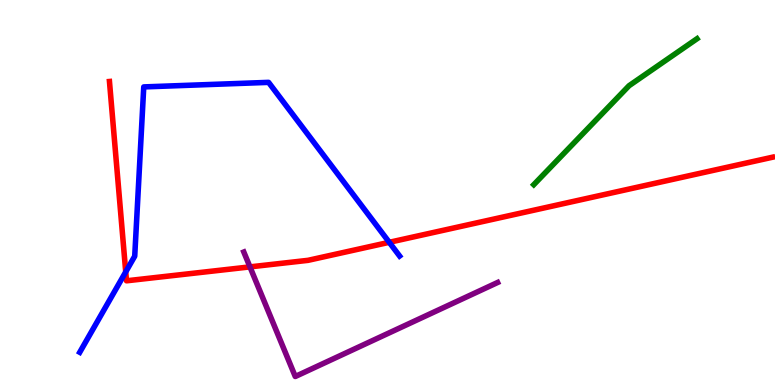[{'lines': ['blue', 'red'], 'intersections': [{'x': 1.62, 'y': 2.94}, {'x': 5.02, 'y': 3.71}]}, {'lines': ['green', 'red'], 'intersections': []}, {'lines': ['purple', 'red'], 'intersections': [{'x': 3.23, 'y': 3.07}]}, {'lines': ['blue', 'green'], 'intersections': []}, {'lines': ['blue', 'purple'], 'intersections': []}, {'lines': ['green', 'purple'], 'intersections': []}]